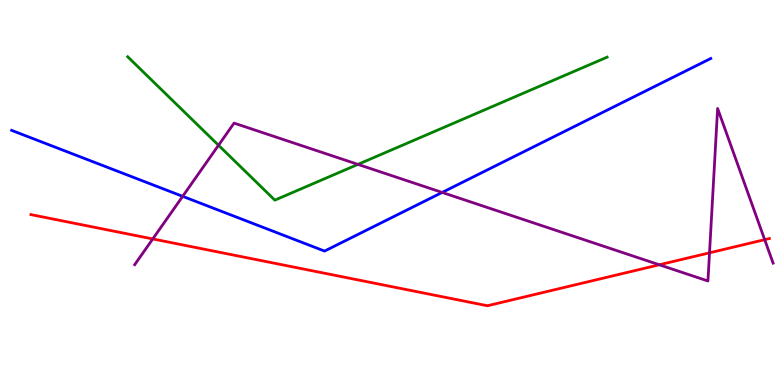[{'lines': ['blue', 'red'], 'intersections': []}, {'lines': ['green', 'red'], 'intersections': []}, {'lines': ['purple', 'red'], 'intersections': [{'x': 1.97, 'y': 3.79}, {'x': 8.51, 'y': 3.12}, {'x': 9.16, 'y': 3.43}, {'x': 9.87, 'y': 3.77}]}, {'lines': ['blue', 'green'], 'intersections': []}, {'lines': ['blue', 'purple'], 'intersections': [{'x': 2.36, 'y': 4.9}, {'x': 5.71, 'y': 5.0}]}, {'lines': ['green', 'purple'], 'intersections': [{'x': 2.82, 'y': 6.23}, {'x': 4.62, 'y': 5.73}]}]